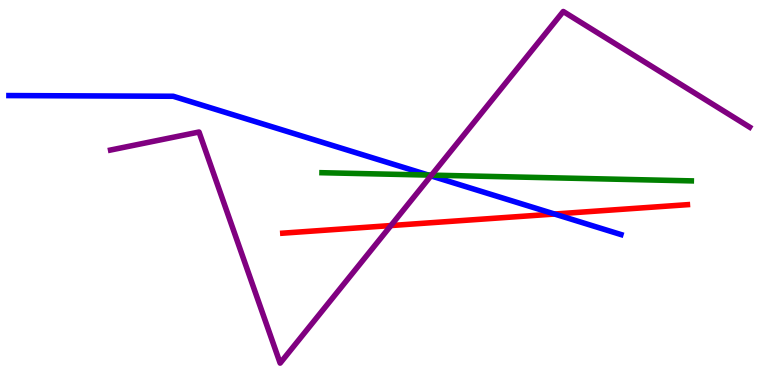[{'lines': ['blue', 'red'], 'intersections': [{'x': 7.16, 'y': 4.44}]}, {'lines': ['green', 'red'], 'intersections': []}, {'lines': ['purple', 'red'], 'intersections': [{'x': 5.04, 'y': 4.14}]}, {'lines': ['blue', 'green'], 'intersections': [{'x': 5.53, 'y': 5.45}]}, {'lines': ['blue', 'purple'], 'intersections': [{'x': 5.56, 'y': 5.43}]}, {'lines': ['green', 'purple'], 'intersections': [{'x': 5.57, 'y': 5.45}]}]